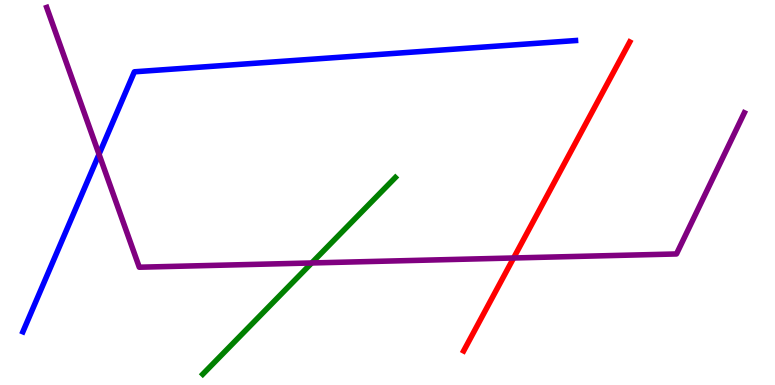[{'lines': ['blue', 'red'], 'intersections': []}, {'lines': ['green', 'red'], 'intersections': []}, {'lines': ['purple', 'red'], 'intersections': [{'x': 6.63, 'y': 3.3}]}, {'lines': ['blue', 'green'], 'intersections': []}, {'lines': ['blue', 'purple'], 'intersections': [{'x': 1.28, 'y': 5.99}]}, {'lines': ['green', 'purple'], 'intersections': [{'x': 4.02, 'y': 3.17}]}]